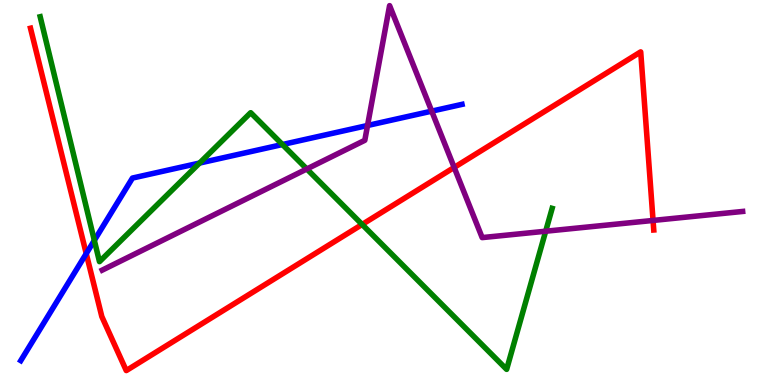[{'lines': ['blue', 'red'], 'intersections': [{'x': 1.11, 'y': 3.41}]}, {'lines': ['green', 'red'], 'intersections': [{'x': 4.67, 'y': 4.17}]}, {'lines': ['purple', 'red'], 'intersections': [{'x': 5.86, 'y': 5.65}, {'x': 8.43, 'y': 4.27}]}, {'lines': ['blue', 'green'], 'intersections': [{'x': 1.22, 'y': 3.76}, {'x': 2.58, 'y': 5.76}, {'x': 3.64, 'y': 6.25}]}, {'lines': ['blue', 'purple'], 'intersections': [{'x': 4.74, 'y': 6.74}, {'x': 5.57, 'y': 7.11}]}, {'lines': ['green', 'purple'], 'intersections': [{'x': 3.96, 'y': 5.61}, {'x': 7.04, 'y': 3.99}]}]